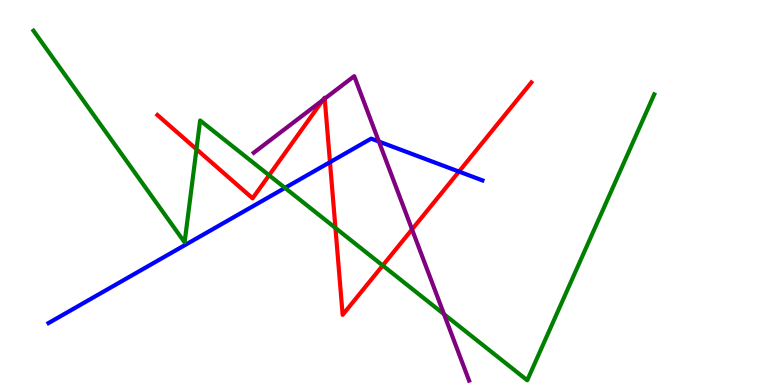[{'lines': ['blue', 'red'], 'intersections': [{'x': 4.26, 'y': 5.79}, {'x': 5.92, 'y': 5.54}]}, {'lines': ['green', 'red'], 'intersections': [{'x': 2.54, 'y': 6.12}, {'x': 3.47, 'y': 5.45}, {'x': 4.33, 'y': 4.08}, {'x': 4.94, 'y': 3.1}]}, {'lines': ['purple', 'red'], 'intersections': [{'x': 4.17, 'y': 7.4}, {'x': 4.19, 'y': 7.44}, {'x': 5.32, 'y': 4.04}]}, {'lines': ['blue', 'green'], 'intersections': [{'x': 3.68, 'y': 5.12}]}, {'lines': ['blue', 'purple'], 'intersections': [{'x': 4.89, 'y': 6.32}]}, {'lines': ['green', 'purple'], 'intersections': [{'x': 5.73, 'y': 1.84}]}]